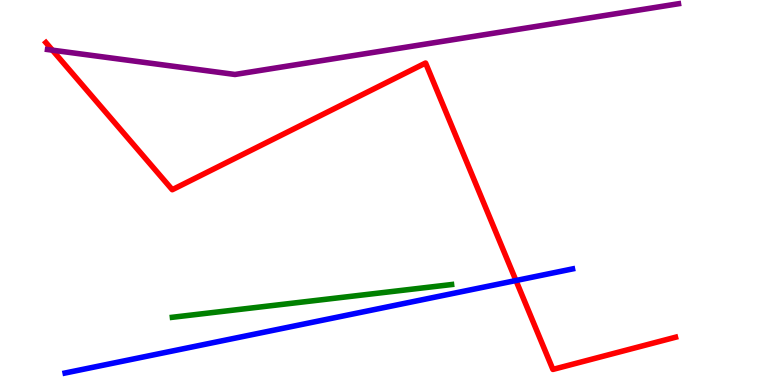[{'lines': ['blue', 'red'], 'intersections': [{'x': 6.66, 'y': 2.71}]}, {'lines': ['green', 'red'], 'intersections': []}, {'lines': ['purple', 'red'], 'intersections': [{'x': 0.676, 'y': 8.7}]}, {'lines': ['blue', 'green'], 'intersections': []}, {'lines': ['blue', 'purple'], 'intersections': []}, {'lines': ['green', 'purple'], 'intersections': []}]